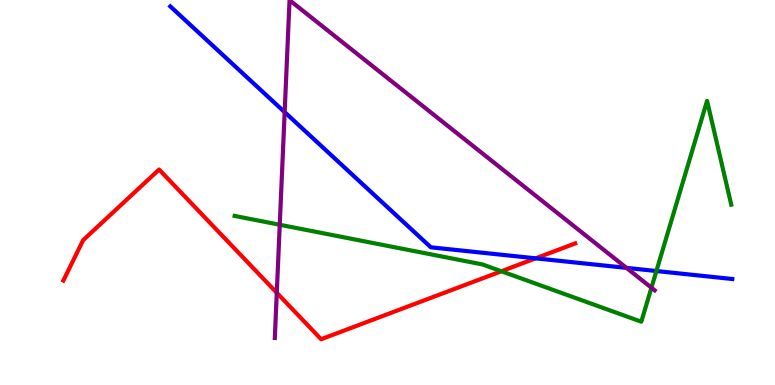[{'lines': ['blue', 'red'], 'intersections': [{'x': 6.91, 'y': 3.29}]}, {'lines': ['green', 'red'], 'intersections': [{'x': 6.47, 'y': 2.95}]}, {'lines': ['purple', 'red'], 'intersections': [{'x': 3.57, 'y': 2.4}]}, {'lines': ['blue', 'green'], 'intersections': [{'x': 8.47, 'y': 2.96}]}, {'lines': ['blue', 'purple'], 'intersections': [{'x': 3.67, 'y': 7.09}, {'x': 8.08, 'y': 3.04}]}, {'lines': ['green', 'purple'], 'intersections': [{'x': 3.61, 'y': 4.16}, {'x': 8.41, 'y': 2.53}]}]